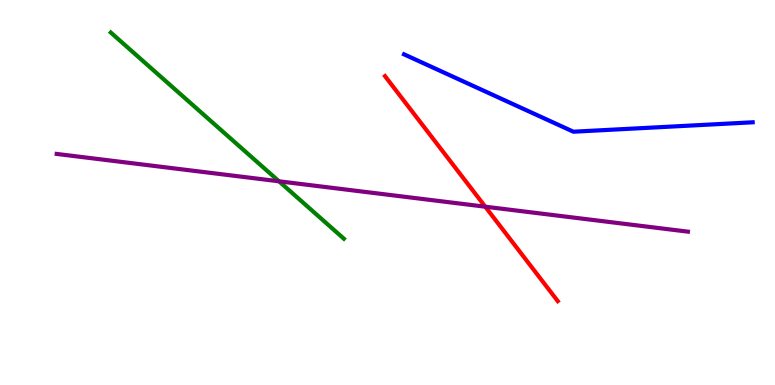[{'lines': ['blue', 'red'], 'intersections': []}, {'lines': ['green', 'red'], 'intersections': []}, {'lines': ['purple', 'red'], 'intersections': [{'x': 6.26, 'y': 4.63}]}, {'lines': ['blue', 'green'], 'intersections': []}, {'lines': ['blue', 'purple'], 'intersections': []}, {'lines': ['green', 'purple'], 'intersections': [{'x': 3.6, 'y': 5.29}]}]